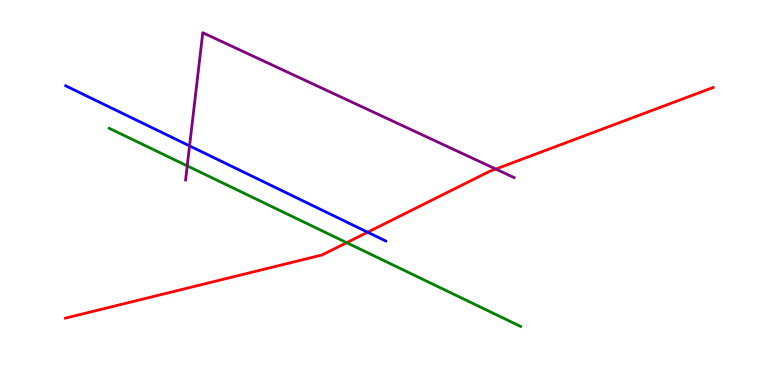[{'lines': ['blue', 'red'], 'intersections': [{'x': 4.74, 'y': 3.97}]}, {'lines': ['green', 'red'], 'intersections': [{'x': 4.47, 'y': 3.7}]}, {'lines': ['purple', 'red'], 'intersections': [{'x': 6.4, 'y': 5.61}]}, {'lines': ['blue', 'green'], 'intersections': []}, {'lines': ['blue', 'purple'], 'intersections': [{'x': 2.45, 'y': 6.21}]}, {'lines': ['green', 'purple'], 'intersections': [{'x': 2.42, 'y': 5.69}]}]